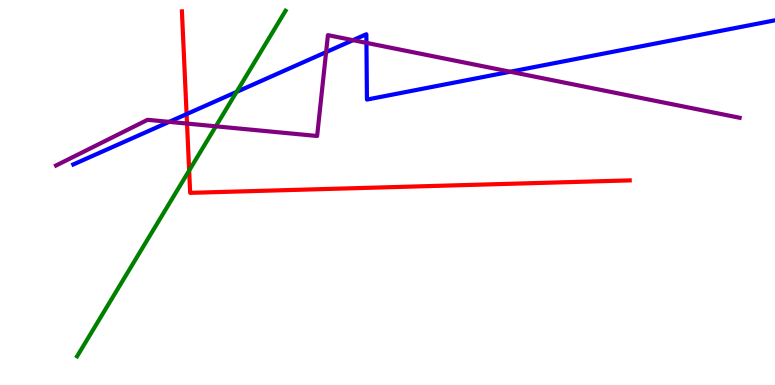[{'lines': ['blue', 'red'], 'intersections': [{'x': 2.41, 'y': 7.04}]}, {'lines': ['green', 'red'], 'intersections': [{'x': 2.44, 'y': 5.57}]}, {'lines': ['purple', 'red'], 'intersections': [{'x': 2.41, 'y': 6.79}]}, {'lines': ['blue', 'green'], 'intersections': [{'x': 3.05, 'y': 7.61}]}, {'lines': ['blue', 'purple'], 'intersections': [{'x': 2.18, 'y': 6.83}, {'x': 4.21, 'y': 8.65}, {'x': 4.55, 'y': 8.96}, {'x': 4.73, 'y': 8.89}, {'x': 6.58, 'y': 8.14}]}, {'lines': ['green', 'purple'], 'intersections': [{'x': 2.79, 'y': 6.72}]}]